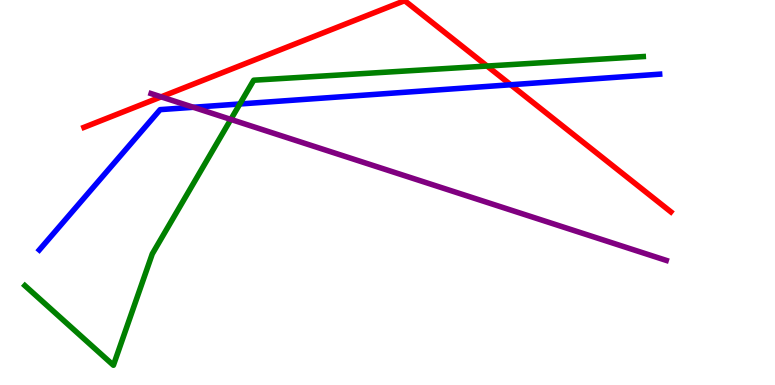[{'lines': ['blue', 'red'], 'intersections': [{'x': 6.59, 'y': 7.8}]}, {'lines': ['green', 'red'], 'intersections': [{'x': 6.29, 'y': 8.28}]}, {'lines': ['purple', 'red'], 'intersections': [{'x': 2.08, 'y': 7.48}]}, {'lines': ['blue', 'green'], 'intersections': [{'x': 3.09, 'y': 7.3}]}, {'lines': ['blue', 'purple'], 'intersections': [{'x': 2.49, 'y': 7.21}]}, {'lines': ['green', 'purple'], 'intersections': [{'x': 2.98, 'y': 6.9}]}]